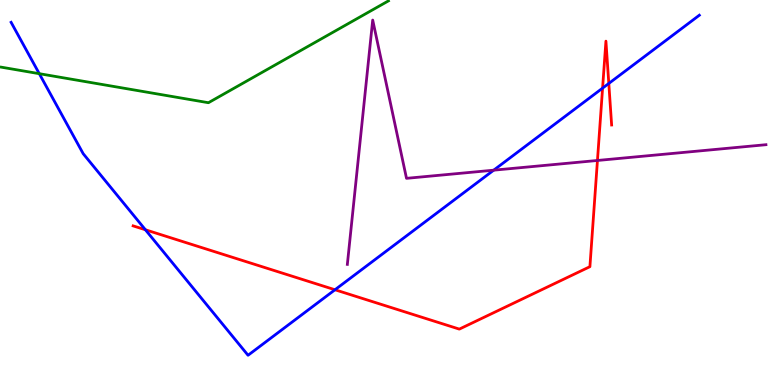[{'lines': ['blue', 'red'], 'intersections': [{'x': 1.88, 'y': 4.03}, {'x': 4.32, 'y': 2.47}, {'x': 7.78, 'y': 7.71}, {'x': 7.86, 'y': 7.83}]}, {'lines': ['green', 'red'], 'intersections': []}, {'lines': ['purple', 'red'], 'intersections': [{'x': 7.71, 'y': 5.83}]}, {'lines': ['blue', 'green'], 'intersections': [{'x': 0.507, 'y': 8.09}]}, {'lines': ['blue', 'purple'], 'intersections': [{'x': 6.37, 'y': 5.58}]}, {'lines': ['green', 'purple'], 'intersections': []}]